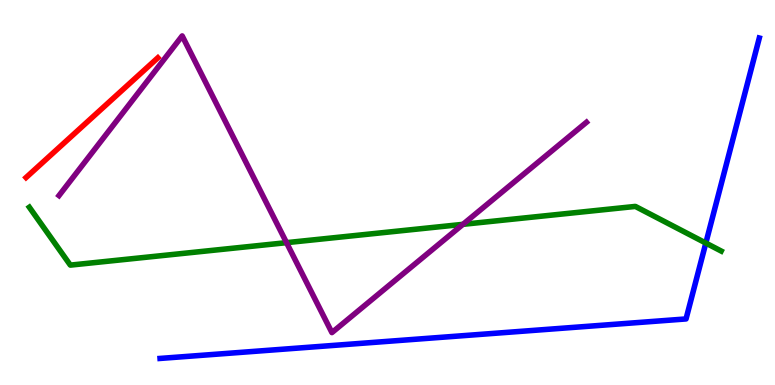[{'lines': ['blue', 'red'], 'intersections': []}, {'lines': ['green', 'red'], 'intersections': []}, {'lines': ['purple', 'red'], 'intersections': []}, {'lines': ['blue', 'green'], 'intersections': [{'x': 9.11, 'y': 3.69}]}, {'lines': ['blue', 'purple'], 'intersections': []}, {'lines': ['green', 'purple'], 'intersections': [{'x': 3.7, 'y': 3.7}, {'x': 5.97, 'y': 4.17}]}]